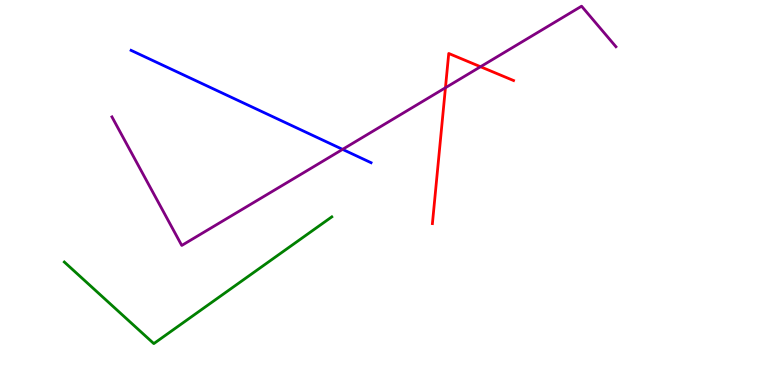[{'lines': ['blue', 'red'], 'intersections': []}, {'lines': ['green', 'red'], 'intersections': []}, {'lines': ['purple', 'red'], 'intersections': [{'x': 5.75, 'y': 7.72}, {'x': 6.2, 'y': 8.27}]}, {'lines': ['blue', 'green'], 'intersections': []}, {'lines': ['blue', 'purple'], 'intersections': [{'x': 4.42, 'y': 6.12}]}, {'lines': ['green', 'purple'], 'intersections': []}]